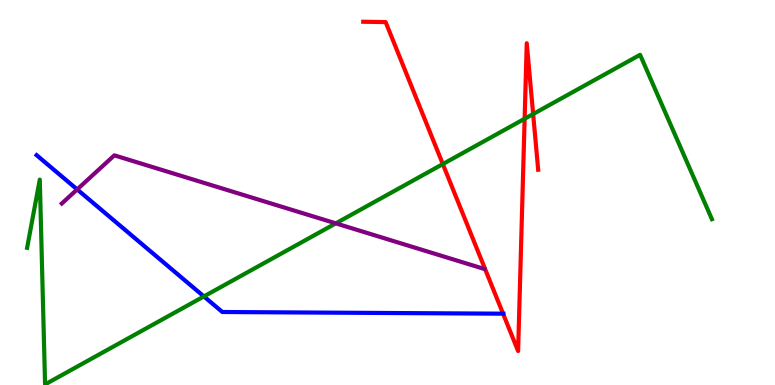[{'lines': ['blue', 'red'], 'intersections': [{'x': 6.49, 'y': 1.85}]}, {'lines': ['green', 'red'], 'intersections': [{'x': 5.71, 'y': 5.74}, {'x': 6.77, 'y': 6.92}, {'x': 6.88, 'y': 7.04}]}, {'lines': ['purple', 'red'], 'intersections': []}, {'lines': ['blue', 'green'], 'intersections': [{'x': 2.63, 'y': 2.3}]}, {'lines': ['blue', 'purple'], 'intersections': [{'x': 0.996, 'y': 5.08}]}, {'lines': ['green', 'purple'], 'intersections': [{'x': 4.33, 'y': 4.2}]}]